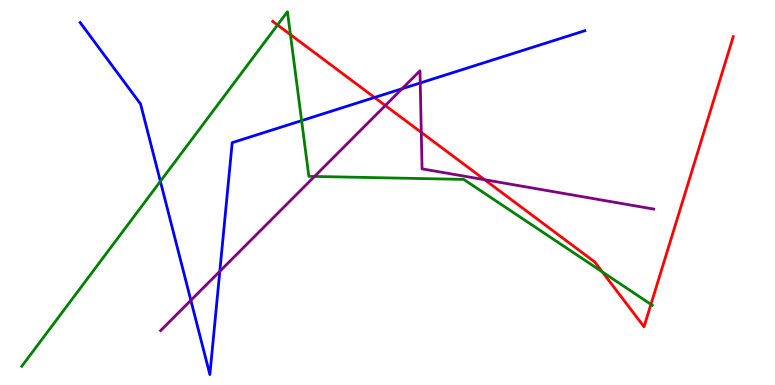[{'lines': ['blue', 'red'], 'intersections': [{'x': 4.83, 'y': 7.47}]}, {'lines': ['green', 'red'], 'intersections': [{'x': 3.58, 'y': 9.35}, {'x': 3.75, 'y': 9.1}, {'x': 7.77, 'y': 2.94}, {'x': 8.4, 'y': 2.1}]}, {'lines': ['purple', 'red'], 'intersections': [{'x': 4.97, 'y': 7.26}, {'x': 5.44, 'y': 6.56}, {'x': 6.25, 'y': 5.33}]}, {'lines': ['blue', 'green'], 'intersections': [{'x': 2.07, 'y': 5.29}, {'x': 3.89, 'y': 6.87}]}, {'lines': ['blue', 'purple'], 'intersections': [{'x': 2.46, 'y': 2.2}, {'x': 2.84, 'y': 2.95}, {'x': 5.19, 'y': 7.7}, {'x': 5.42, 'y': 7.84}]}, {'lines': ['green', 'purple'], 'intersections': [{'x': 4.06, 'y': 5.42}]}]